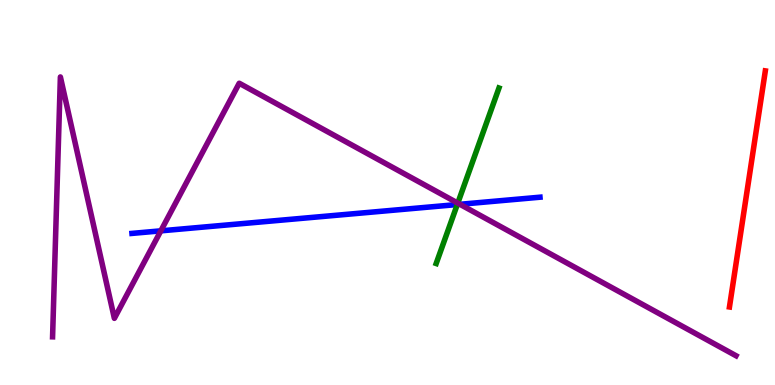[{'lines': ['blue', 'red'], 'intersections': []}, {'lines': ['green', 'red'], 'intersections': []}, {'lines': ['purple', 'red'], 'intersections': []}, {'lines': ['blue', 'green'], 'intersections': [{'x': 5.9, 'y': 4.69}]}, {'lines': ['blue', 'purple'], 'intersections': [{'x': 2.08, 'y': 4.0}, {'x': 5.93, 'y': 4.69}]}, {'lines': ['green', 'purple'], 'intersections': [{'x': 5.91, 'y': 4.72}]}]